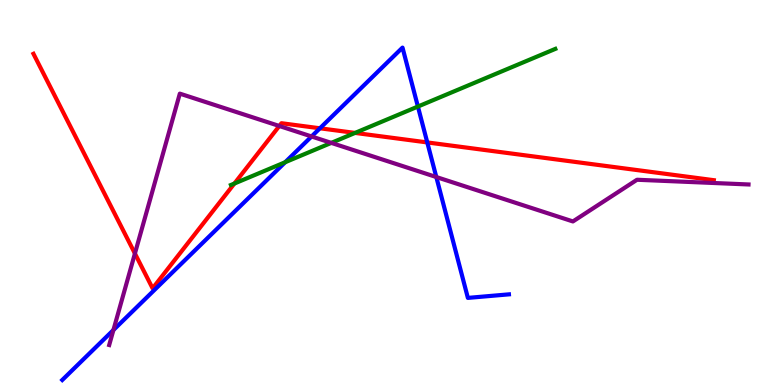[{'lines': ['blue', 'red'], 'intersections': [{'x': 4.13, 'y': 6.67}, {'x': 5.51, 'y': 6.3}]}, {'lines': ['green', 'red'], 'intersections': [{'x': 3.02, 'y': 5.23}, {'x': 4.58, 'y': 6.55}]}, {'lines': ['purple', 'red'], 'intersections': [{'x': 1.74, 'y': 3.42}, {'x': 3.6, 'y': 6.73}]}, {'lines': ['blue', 'green'], 'intersections': [{'x': 3.68, 'y': 5.79}, {'x': 5.39, 'y': 7.23}]}, {'lines': ['blue', 'purple'], 'intersections': [{'x': 1.46, 'y': 1.43}, {'x': 4.02, 'y': 6.46}, {'x': 5.63, 'y': 5.4}]}, {'lines': ['green', 'purple'], 'intersections': [{'x': 4.27, 'y': 6.29}]}]